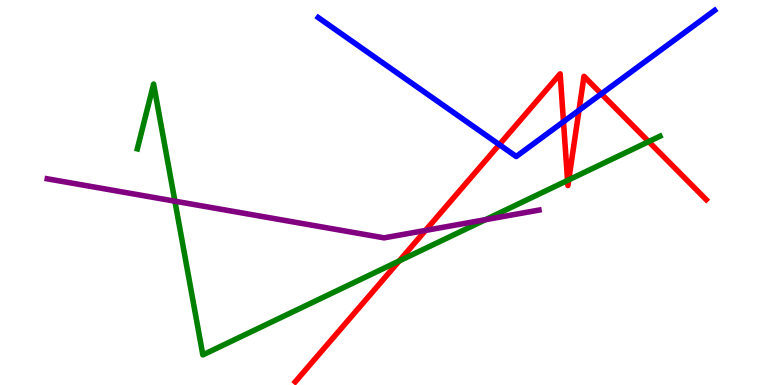[{'lines': ['blue', 'red'], 'intersections': [{'x': 6.44, 'y': 6.24}, {'x': 7.27, 'y': 6.84}, {'x': 7.47, 'y': 7.14}, {'x': 7.76, 'y': 7.56}]}, {'lines': ['green', 'red'], 'intersections': [{'x': 5.15, 'y': 3.22}, {'x': 7.32, 'y': 5.31}, {'x': 7.34, 'y': 5.33}, {'x': 8.37, 'y': 6.32}]}, {'lines': ['purple', 'red'], 'intersections': [{'x': 5.49, 'y': 4.01}]}, {'lines': ['blue', 'green'], 'intersections': []}, {'lines': ['blue', 'purple'], 'intersections': []}, {'lines': ['green', 'purple'], 'intersections': [{'x': 2.26, 'y': 4.77}, {'x': 6.26, 'y': 4.29}]}]